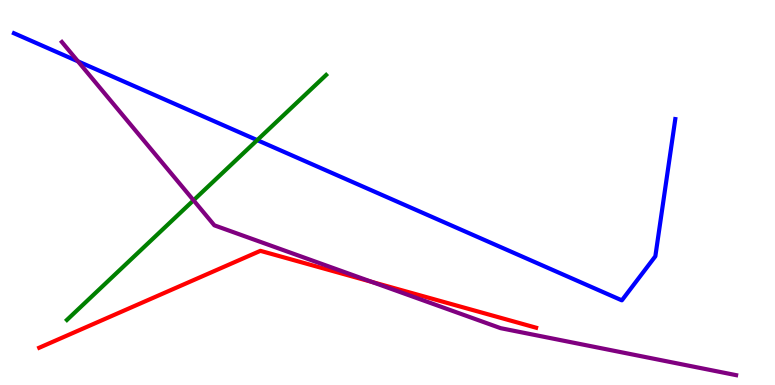[{'lines': ['blue', 'red'], 'intersections': []}, {'lines': ['green', 'red'], 'intersections': []}, {'lines': ['purple', 'red'], 'intersections': [{'x': 4.8, 'y': 2.68}]}, {'lines': ['blue', 'green'], 'intersections': [{'x': 3.32, 'y': 6.36}]}, {'lines': ['blue', 'purple'], 'intersections': [{'x': 1.01, 'y': 8.41}]}, {'lines': ['green', 'purple'], 'intersections': [{'x': 2.5, 'y': 4.8}]}]